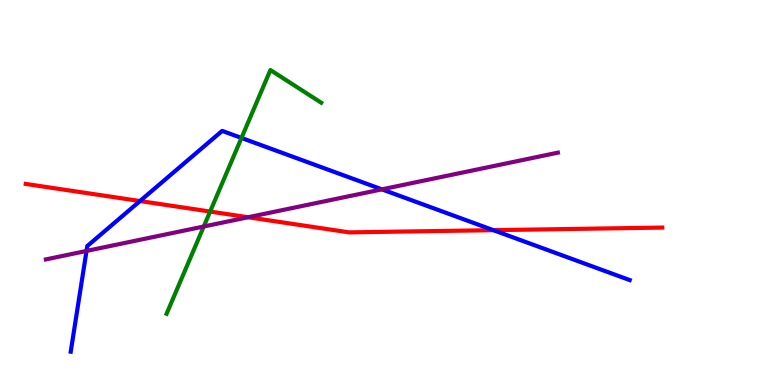[{'lines': ['blue', 'red'], 'intersections': [{'x': 1.81, 'y': 4.78}, {'x': 6.37, 'y': 4.02}]}, {'lines': ['green', 'red'], 'intersections': [{'x': 2.71, 'y': 4.51}]}, {'lines': ['purple', 'red'], 'intersections': [{'x': 3.2, 'y': 4.36}]}, {'lines': ['blue', 'green'], 'intersections': [{'x': 3.12, 'y': 6.42}]}, {'lines': ['blue', 'purple'], 'intersections': [{'x': 1.12, 'y': 3.48}, {'x': 4.93, 'y': 5.08}]}, {'lines': ['green', 'purple'], 'intersections': [{'x': 2.63, 'y': 4.12}]}]